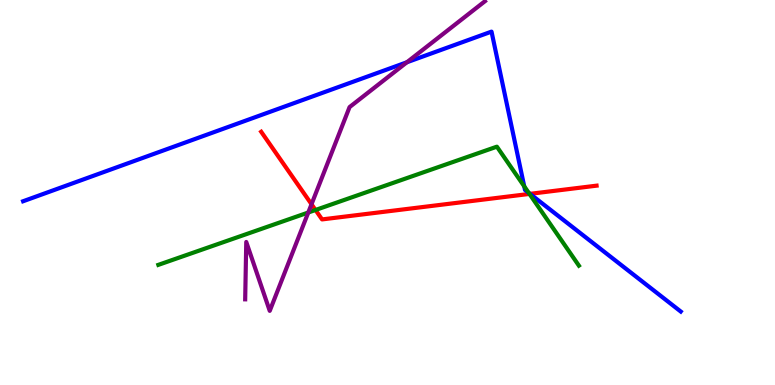[{'lines': ['blue', 'red'], 'intersections': [{'x': 6.84, 'y': 4.96}]}, {'lines': ['green', 'red'], 'intersections': [{'x': 4.07, 'y': 4.55}, {'x': 6.83, 'y': 4.96}]}, {'lines': ['purple', 'red'], 'intersections': [{'x': 4.02, 'y': 4.7}]}, {'lines': ['blue', 'green'], 'intersections': [{'x': 6.76, 'y': 5.16}, {'x': 6.82, 'y': 4.99}]}, {'lines': ['blue', 'purple'], 'intersections': [{'x': 5.25, 'y': 8.38}]}, {'lines': ['green', 'purple'], 'intersections': [{'x': 3.98, 'y': 4.48}]}]